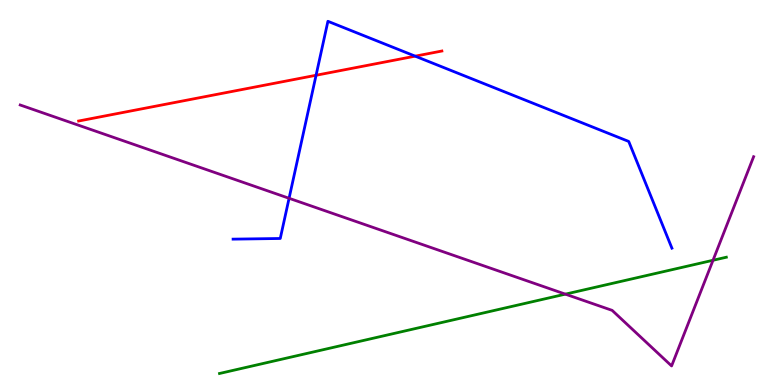[{'lines': ['blue', 'red'], 'intersections': [{'x': 4.08, 'y': 8.05}, {'x': 5.36, 'y': 8.54}]}, {'lines': ['green', 'red'], 'intersections': []}, {'lines': ['purple', 'red'], 'intersections': []}, {'lines': ['blue', 'green'], 'intersections': []}, {'lines': ['blue', 'purple'], 'intersections': [{'x': 3.73, 'y': 4.85}]}, {'lines': ['green', 'purple'], 'intersections': [{'x': 7.3, 'y': 2.36}, {'x': 9.2, 'y': 3.24}]}]